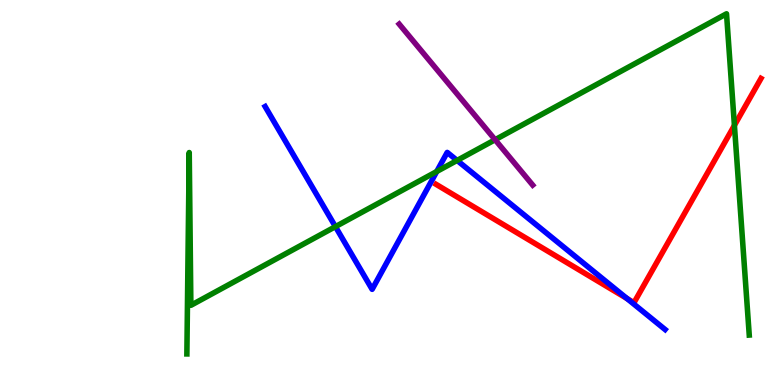[{'lines': ['blue', 'red'], 'intersections': [{'x': 8.09, 'y': 2.25}]}, {'lines': ['green', 'red'], 'intersections': [{'x': 9.48, 'y': 6.74}]}, {'lines': ['purple', 'red'], 'intersections': []}, {'lines': ['blue', 'green'], 'intersections': [{'x': 4.33, 'y': 4.11}, {'x': 5.64, 'y': 5.55}, {'x': 5.9, 'y': 5.83}]}, {'lines': ['blue', 'purple'], 'intersections': []}, {'lines': ['green', 'purple'], 'intersections': [{'x': 6.39, 'y': 6.37}]}]